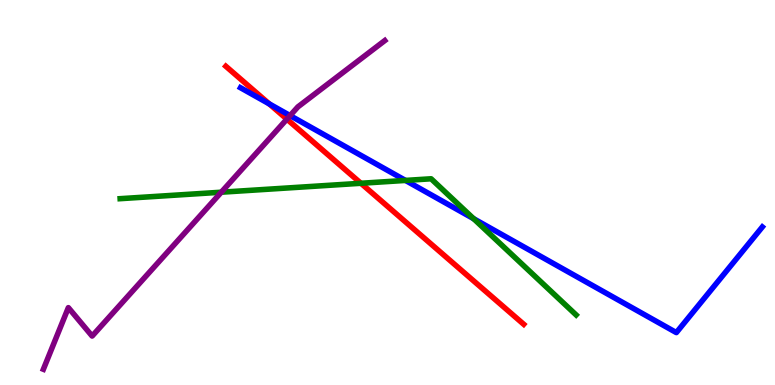[{'lines': ['blue', 'red'], 'intersections': [{'x': 3.47, 'y': 7.3}]}, {'lines': ['green', 'red'], 'intersections': [{'x': 4.66, 'y': 5.24}]}, {'lines': ['purple', 'red'], 'intersections': [{'x': 3.7, 'y': 6.91}]}, {'lines': ['blue', 'green'], 'intersections': [{'x': 5.23, 'y': 5.31}, {'x': 6.11, 'y': 4.32}]}, {'lines': ['blue', 'purple'], 'intersections': [{'x': 3.74, 'y': 7.0}]}, {'lines': ['green', 'purple'], 'intersections': [{'x': 2.86, 'y': 5.01}]}]